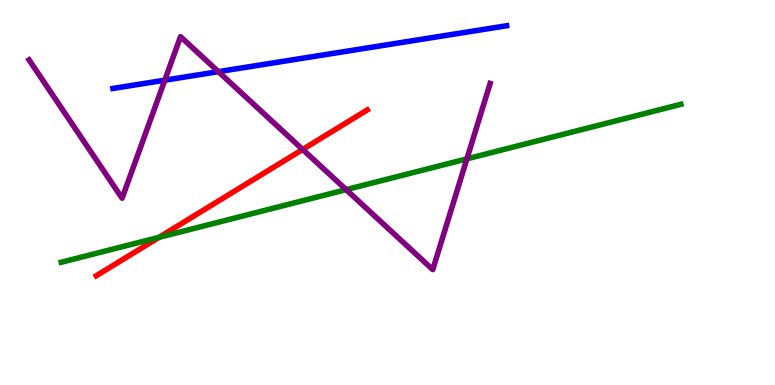[{'lines': ['blue', 'red'], 'intersections': []}, {'lines': ['green', 'red'], 'intersections': [{'x': 2.05, 'y': 3.84}]}, {'lines': ['purple', 'red'], 'intersections': [{'x': 3.91, 'y': 6.12}]}, {'lines': ['blue', 'green'], 'intersections': []}, {'lines': ['blue', 'purple'], 'intersections': [{'x': 2.13, 'y': 7.92}, {'x': 2.82, 'y': 8.14}]}, {'lines': ['green', 'purple'], 'intersections': [{'x': 4.47, 'y': 5.07}, {'x': 6.02, 'y': 5.87}]}]